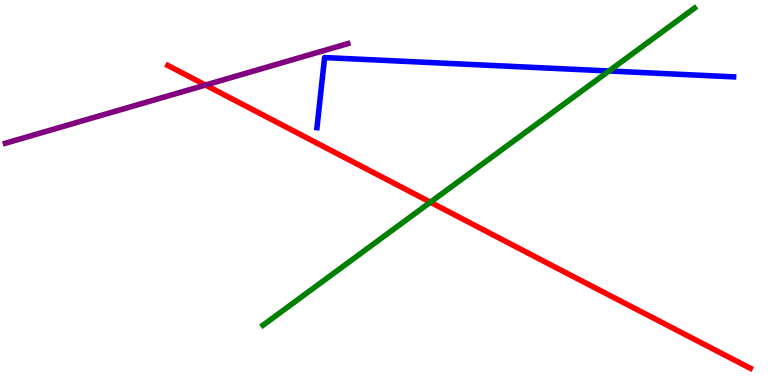[{'lines': ['blue', 'red'], 'intersections': []}, {'lines': ['green', 'red'], 'intersections': [{'x': 5.55, 'y': 4.75}]}, {'lines': ['purple', 'red'], 'intersections': [{'x': 2.65, 'y': 7.79}]}, {'lines': ['blue', 'green'], 'intersections': [{'x': 7.86, 'y': 8.16}]}, {'lines': ['blue', 'purple'], 'intersections': []}, {'lines': ['green', 'purple'], 'intersections': []}]